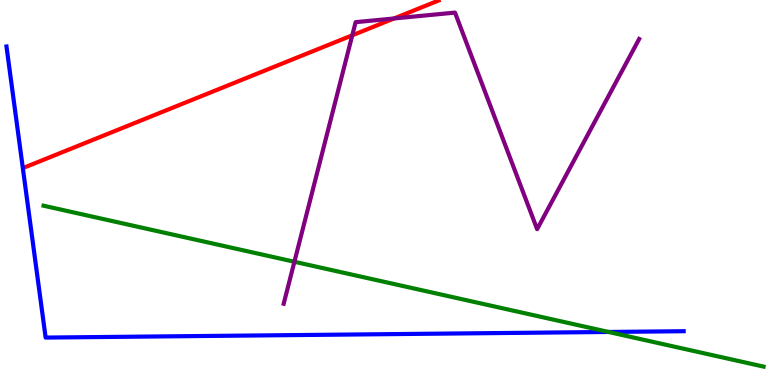[{'lines': ['blue', 'red'], 'intersections': []}, {'lines': ['green', 'red'], 'intersections': []}, {'lines': ['purple', 'red'], 'intersections': [{'x': 4.55, 'y': 9.08}, {'x': 5.08, 'y': 9.52}]}, {'lines': ['blue', 'green'], 'intersections': [{'x': 7.85, 'y': 1.38}]}, {'lines': ['blue', 'purple'], 'intersections': []}, {'lines': ['green', 'purple'], 'intersections': [{'x': 3.8, 'y': 3.2}]}]